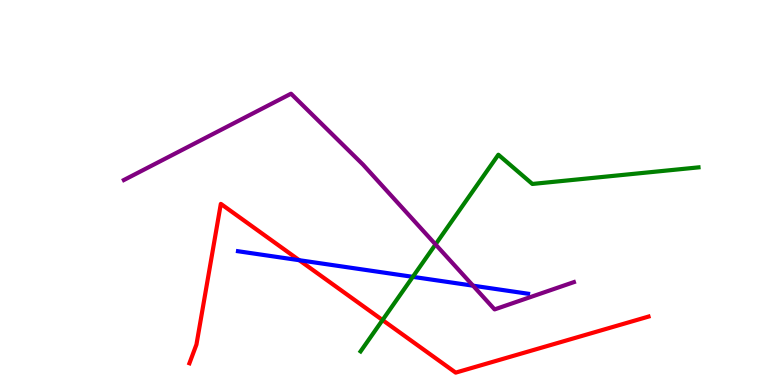[{'lines': ['blue', 'red'], 'intersections': [{'x': 3.86, 'y': 3.24}]}, {'lines': ['green', 'red'], 'intersections': [{'x': 4.94, 'y': 1.69}]}, {'lines': ['purple', 'red'], 'intersections': []}, {'lines': ['blue', 'green'], 'intersections': [{'x': 5.33, 'y': 2.81}]}, {'lines': ['blue', 'purple'], 'intersections': [{'x': 6.1, 'y': 2.58}]}, {'lines': ['green', 'purple'], 'intersections': [{'x': 5.62, 'y': 3.65}]}]